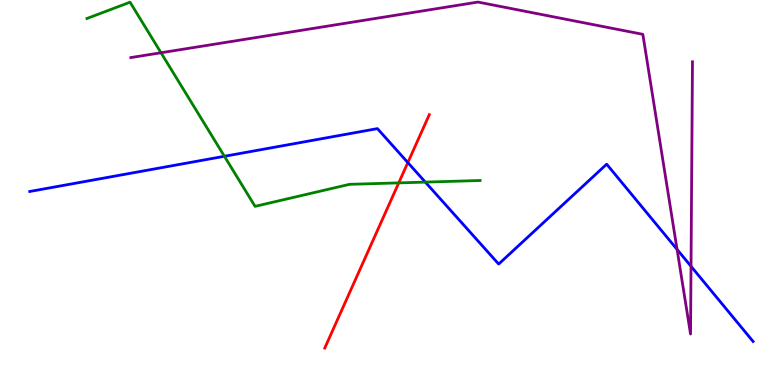[{'lines': ['blue', 'red'], 'intersections': [{'x': 5.26, 'y': 5.78}]}, {'lines': ['green', 'red'], 'intersections': [{'x': 5.15, 'y': 5.25}]}, {'lines': ['purple', 'red'], 'intersections': []}, {'lines': ['blue', 'green'], 'intersections': [{'x': 2.9, 'y': 5.94}, {'x': 5.49, 'y': 5.27}]}, {'lines': ['blue', 'purple'], 'intersections': [{'x': 8.74, 'y': 3.52}, {'x': 8.92, 'y': 3.08}]}, {'lines': ['green', 'purple'], 'intersections': [{'x': 2.08, 'y': 8.63}]}]